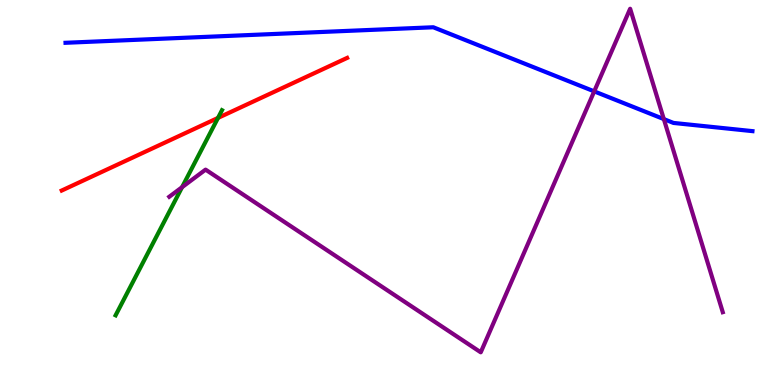[{'lines': ['blue', 'red'], 'intersections': []}, {'lines': ['green', 'red'], 'intersections': [{'x': 2.81, 'y': 6.94}]}, {'lines': ['purple', 'red'], 'intersections': []}, {'lines': ['blue', 'green'], 'intersections': []}, {'lines': ['blue', 'purple'], 'intersections': [{'x': 7.67, 'y': 7.63}, {'x': 8.57, 'y': 6.91}]}, {'lines': ['green', 'purple'], 'intersections': [{'x': 2.35, 'y': 5.14}]}]